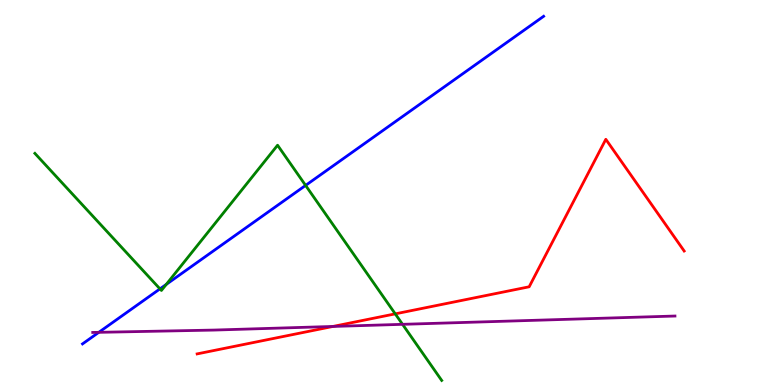[{'lines': ['blue', 'red'], 'intersections': []}, {'lines': ['green', 'red'], 'intersections': [{'x': 5.1, 'y': 1.85}]}, {'lines': ['purple', 'red'], 'intersections': [{'x': 4.3, 'y': 1.52}]}, {'lines': ['blue', 'green'], 'intersections': [{'x': 2.06, 'y': 2.5}, {'x': 2.15, 'y': 2.61}, {'x': 3.94, 'y': 5.18}]}, {'lines': ['blue', 'purple'], 'intersections': [{'x': 1.27, 'y': 1.37}]}, {'lines': ['green', 'purple'], 'intersections': [{'x': 5.19, 'y': 1.58}]}]